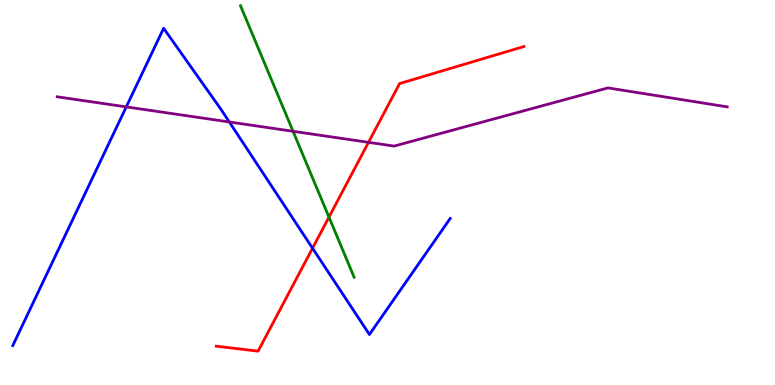[{'lines': ['blue', 'red'], 'intersections': [{'x': 4.03, 'y': 3.55}]}, {'lines': ['green', 'red'], 'intersections': [{'x': 4.24, 'y': 4.36}]}, {'lines': ['purple', 'red'], 'intersections': [{'x': 4.75, 'y': 6.3}]}, {'lines': ['blue', 'green'], 'intersections': []}, {'lines': ['blue', 'purple'], 'intersections': [{'x': 1.63, 'y': 7.22}, {'x': 2.96, 'y': 6.83}]}, {'lines': ['green', 'purple'], 'intersections': [{'x': 3.78, 'y': 6.59}]}]